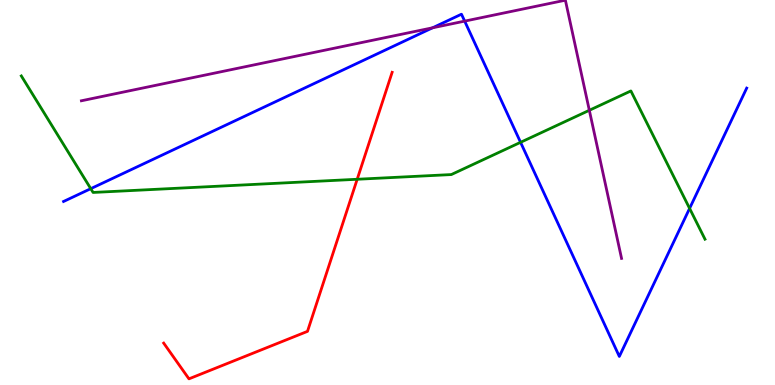[{'lines': ['blue', 'red'], 'intersections': []}, {'lines': ['green', 'red'], 'intersections': [{'x': 4.61, 'y': 5.34}]}, {'lines': ['purple', 'red'], 'intersections': []}, {'lines': ['blue', 'green'], 'intersections': [{'x': 1.17, 'y': 5.1}, {'x': 6.72, 'y': 6.3}, {'x': 8.9, 'y': 4.59}]}, {'lines': ['blue', 'purple'], 'intersections': [{'x': 5.58, 'y': 9.28}, {'x': 6.0, 'y': 9.45}]}, {'lines': ['green', 'purple'], 'intersections': [{'x': 7.6, 'y': 7.14}]}]